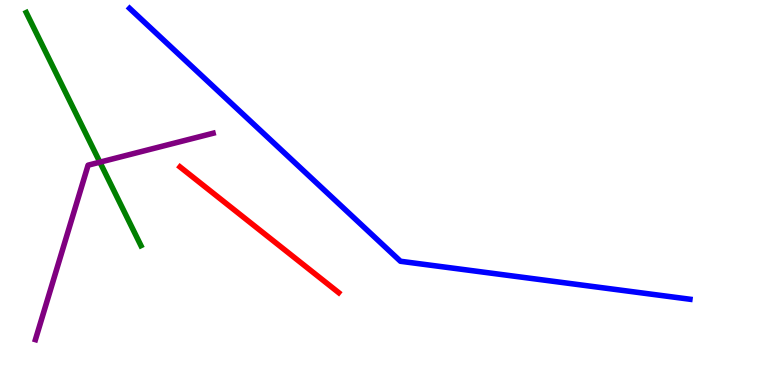[{'lines': ['blue', 'red'], 'intersections': []}, {'lines': ['green', 'red'], 'intersections': []}, {'lines': ['purple', 'red'], 'intersections': []}, {'lines': ['blue', 'green'], 'intersections': []}, {'lines': ['blue', 'purple'], 'intersections': []}, {'lines': ['green', 'purple'], 'intersections': [{'x': 1.29, 'y': 5.79}]}]